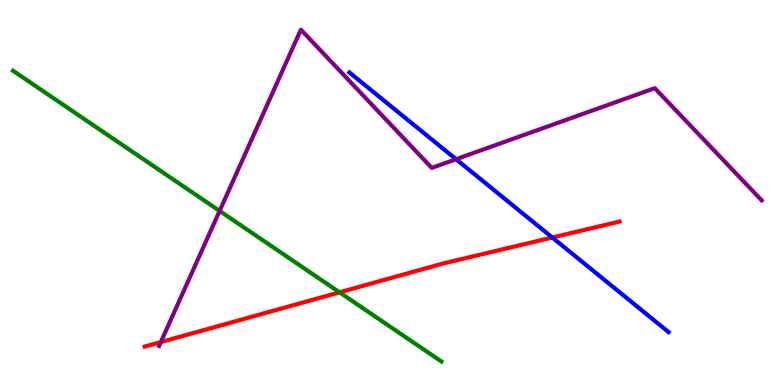[{'lines': ['blue', 'red'], 'intersections': [{'x': 7.13, 'y': 3.83}]}, {'lines': ['green', 'red'], 'intersections': [{'x': 4.38, 'y': 2.41}]}, {'lines': ['purple', 'red'], 'intersections': [{'x': 2.08, 'y': 1.11}]}, {'lines': ['blue', 'green'], 'intersections': []}, {'lines': ['blue', 'purple'], 'intersections': [{'x': 5.88, 'y': 5.86}]}, {'lines': ['green', 'purple'], 'intersections': [{'x': 2.83, 'y': 4.52}]}]